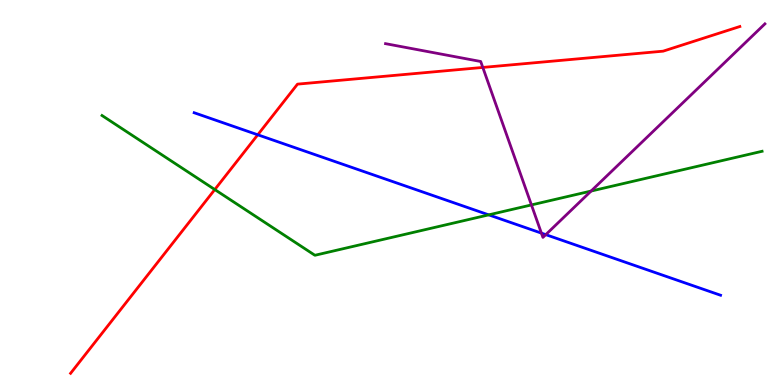[{'lines': ['blue', 'red'], 'intersections': [{'x': 3.33, 'y': 6.5}]}, {'lines': ['green', 'red'], 'intersections': [{'x': 2.77, 'y': 5.08}]}, {'lines': ['purple', 'red'], 'intersections': [{'x': 6.23, 'y': 8.25}]}, {'lines': ['blue', 'green'], 'intersections': [{'x': 6.31, 'y': 4.42}]}, {'lines': ['blue', 'purple'], 'intersections': [{'x': 6.99, 'y': 3.94}, {'x': 7.04, 'y': 3.91}]}, {'lines': ['green', 'purple'], 'intersections': [{'x': 6.86, 'y': 4.68}, {'x': 7.63, 'y': 5.04}]}]